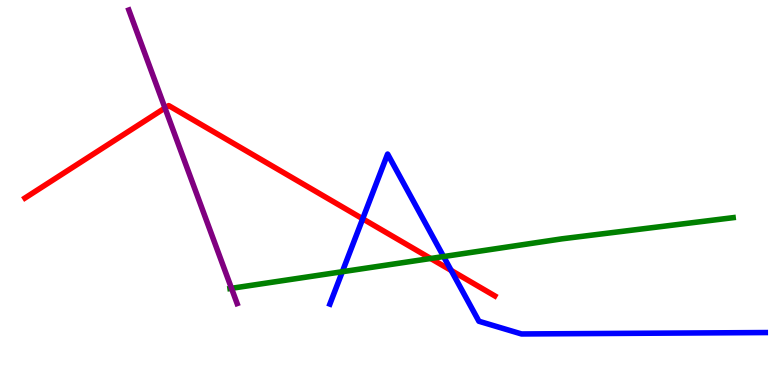[{'lines': ['blue', 'red'], 'intersections': [{'x': 4.68, 'y': 4.32}, {'x': 5.82, 'y': 2.98}]}, {'lines': ['green', 'red'], 'intersections': [{'x': 5.56, 'y': 3.29}]}, {'lines': ['purple', 'red'], 'intersections': [{'x': 2.13, 'y': 7.2}]}, {'lines': ['blue', 'green'], 'intersections': [{'x': 4.42, 'y': 2.94}, {'x': 5.72, 'y': 3.34}]}, {'lines': ['blue', 'purple'], 'intersections': []}, {'lines': ['green', 'purple'], 'intersections': [{'x': 2.99, 'y': 2.51}]}]